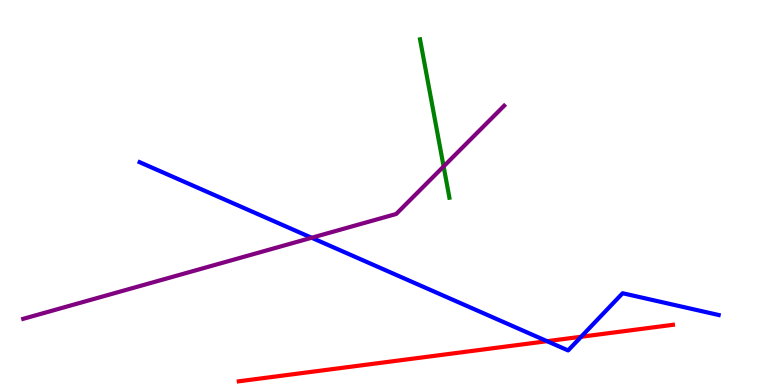[{'lines': ['blue', 'red'], 'intersections': [{'x': 7.06, 'y': 1.14}, {'x': 7.5, 'y': 1.25}]}, {'lines': ['green', 'red'], 'intersections': []}, {'lines': ['purple', 'red'], 'intersections': []}, {'lines': ['blue', 'green'], 'intersections': []}, {'lines': ['blue', 'purple'], 'intersections': [{'x': 4.02, 'y': 3.82}]}, {'lines': ['green', 'purple'], 'intersections': [{'x': 5.72, 'y': 5.68}]}]